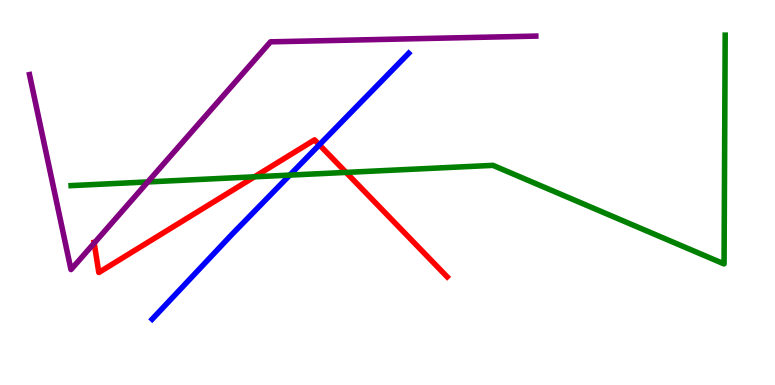[{'lines': ['blue', 'red'], 'intersections': [{'x': 4.12, 'y': 6.24}]}, {'lines': ['green', 'red'], 'intersections': [{'x': 3.28, 'y': 5.41}, {'x': 4.47, 'y': 5.52}]}, {'lines': ['purple', 'red'], 'intersections': [{'x': 1.22, 'y': 3.69}]}, {'lines': ['blue', 'green'], 'intersections': [{'x': 3.74, 'y': 5.45}]}, {'lines': ['blue', 'purple'], 'intersections': []}, {'lines': ['green', 'purple'], 'intersections': [{'x': 1.91, 'y': 5.27}]}]